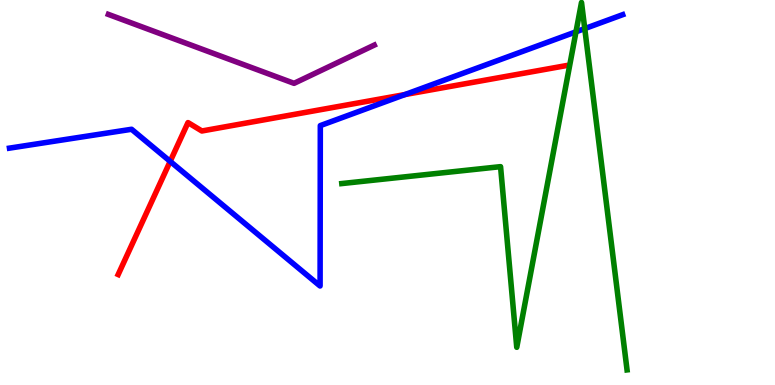[{'lines': ['blue', 'red'], 'intersections': [{'x': 2.2, 'y': 5.81}, {'x': 5.23, 'y': 7.54}]}, {'lines': ['green', 'red'], 'intersections': []}, {'lines': ['purple', 'red'], 'intersections': []}, {'lines': ['blue', 'green'], 'intersections': [{'x': 7.43, 'y': 9.17}, {'x': 7.55, 'y': 9.26}]}, {'lines': ['blue', 'purple'], 'intersections': []}, {'lines': ['green', 'purple'], 'intersections': []}]